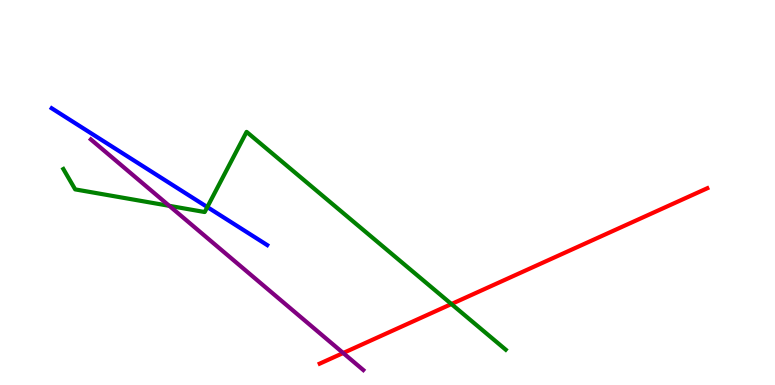[{'lines': ['blue', 'red'], 'intersections': []}, {'lines': ['green', 'red'], 'intersections': [{'x': 5.82, 'y': 2.1}]}, {'lines': ['purple', 'red'], 'intersections': [{'x': 4.43, 'y': 0.831}]}, {'lines': ['blue', 'green'], 'intersections': [{'x': 2.67, 'y': 4.62}]}, {'lines': ['blue', 'purple'], 'intersections': []}, {'lines': ['green', 'purple'], 'intersections': [{'x': 2.18, 'y': 4.65}]}]